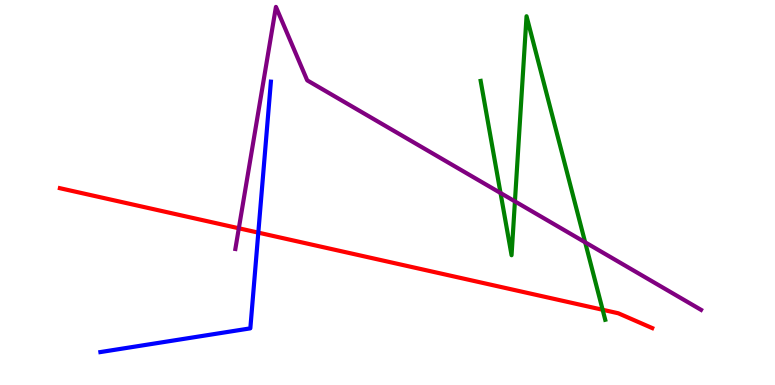[{'lines': ['blue', 'red'], 'intersections': [{'x': 3.33, 'y': 3.96}]}, {'lines': ['green', 'red'], 'intersections': [{'x': 7.78, 'y': 1.95}]}, {'lines': ['purple', 'red'], 'intersections': [{'x': 3.08, 'y': 4.07}]}, {'lines': ['blue', 'green'], 'intersections': []}, {'lines': ['blue', 'purple'], 'intersections': []}, {'lines': ['green', 'purple'], 'intersections': [{'x': 6.46, 'y': 4.99}, {'x': 6.64, 'y': 4.77}, {'x': 7.55, 'y': 3.71}]}]